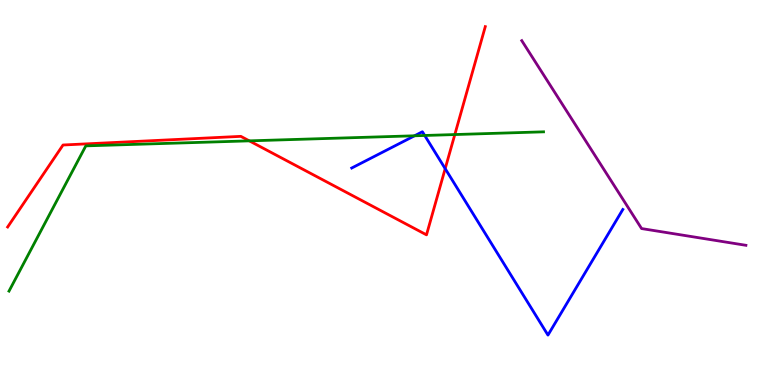[{'lines': ['blue', 'red'], 'intersections': [{'x': 5.74, 'y': 5.62}]}, {'lines': ['green', 'red'], 'intersections': [{'x': 3.22, 'y': 6.34}, {'x': 5.87, 'y': 6.51}]}, {'lines': ['purple', 'red'], 'intersections': []}, {'lines': ['blue', 'green'], 'intersections': [{'x': 5.35, 'y': 6.47}, {'x': 5.48, 'y': 6.48}]}, {'lines': ['blue', 'purple'], 'intersections': []}, {'lines': ['green', 'purple'], 'intersections': []}]